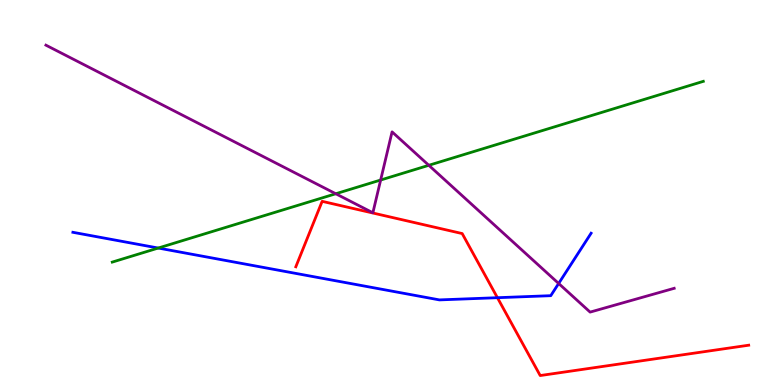[{'lines': ['blue', 'red'], 'intersections': [{'x': 6.42, 'y': 2.27}]}, {'lines': ['green', 'red'], 'intersections': []}, {'lines': ['purple', 'red'], 'intersections': []}, {'lines': ['blue', 'green'], 'intersections': [{'x': 2.04, 'y': 3.56}]}, {'lines': ['blue', 'purple'], 'intersections': [{'x': 7.21, 'y': 2.64}]}, {'lines': ['green', 'purple'], 'intersections': [{'x': 4.33, 'y': 4.97}, {'x': 4.91, 'y': 5.32}, {'x': 5.53, 'y': 5.71}]}]